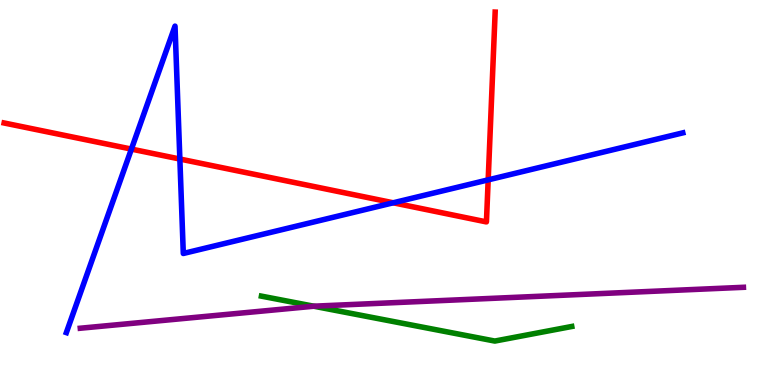[{'lines': ['blue', 'red'], 'intersections': [{'x': 1.7, 'y': 6.13}, {'x': 2.32, 'y': 5.87}, {'x': 5.07, 'y': 4.73}, {'x': 6.3, 'y': 5.33}]}, {'lines': ['green', 'red'], 'intersections': []}, {'lines': ['purple', 'red'], 'intersections': []}, {'lines': ['blue', 'green'], 'intersections': []}, {'lines': ['blue', 'purple'], 'intersections': []}, {'lines': ['green', 'purple'], 'intersections': [{'x': 4.05, 'y': 2.05}]}]